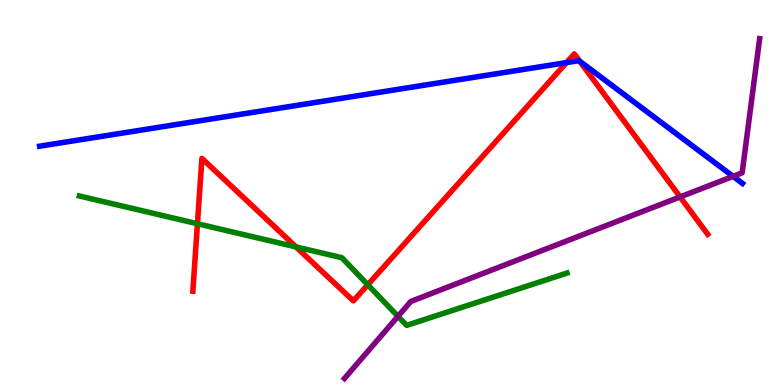[{'lines': ['blue', 'red'], 'intersections': [{'x': 7.31, 'y': 8.37}, {'x': 7.48, 'y': 8.41}]}, {'lines': ['green', 'red'], 'intersections': [{'x': 2.55, 'y': 4.19}, {'x': 3.82, 'y': 3.59}, {'x': 4.75, 'y': 2.6}]}, {'lines': ['purple', 'red'], 'intersections': [{'x': 8.78, 'y': 4.89}]}, {'lines': ['blue', 'green'], 'intersections': []}, {'lines': ['blue', 'purple'], 'intersections': [{'x': 9.46, 'y': 5.42}]}, {'lines': ['green', 'purple'], 'intersections': [{'x': 5.14, 'y': 1.78}]}]